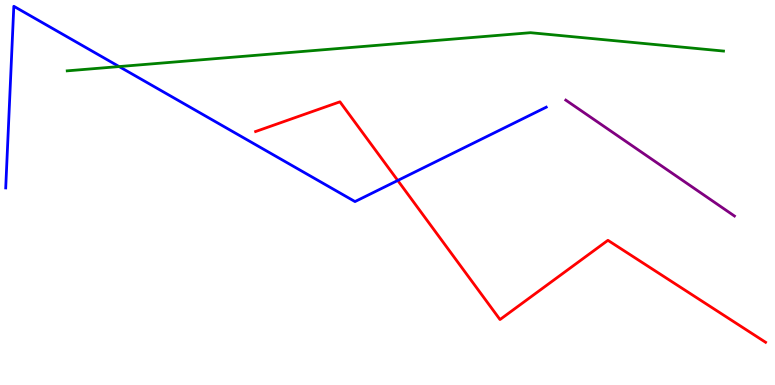[{'lines': ['blue', 'red'], 'intersections': [{'x': 5.13, 'y': 5.31}]}, {'lines': ['green', 'red'], 'intersections': []}, {'lines': ['purple', 'red'], 'intersections': []}, {'lines': ['blue', 'green'], 'intersections': [{'x': 1.54, 'y': 8.27}]}, {'lines': ['blue', 'purple'], 'intersections': []}, {'lines': ['green', 'purple'], 'intersections': []}]